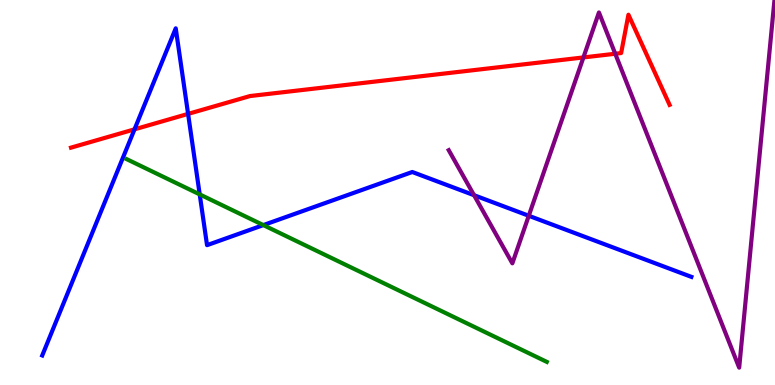[{'lines': ['blue', 'red'], 'intersections': [{'x': 1.74, 'y': 6.64}, {'x': 2.43, 'y': 7.04}]}, {'lines': ['green', 'red'], 'intersections': []}, {'lines': ['purple', 'red'], 'intersections': [{'x': 7.53, 'y': 8.51}, {'x': 7.94, 'y': 8.6}]}, {'lines': ['blue', 'green'], 'intersections': [{'x': 2.58, 'y': 4.95}, {'x': 3.4, 'y': 4.15}]}, {'lines': ['blue', 'purple'], 'intersections': [{'x': 6.12, 'y': 4.93}, {'x': 6.82, 'y': 4.4}]}, {'lines': ['green', 'purple'], 'intersections': []}]